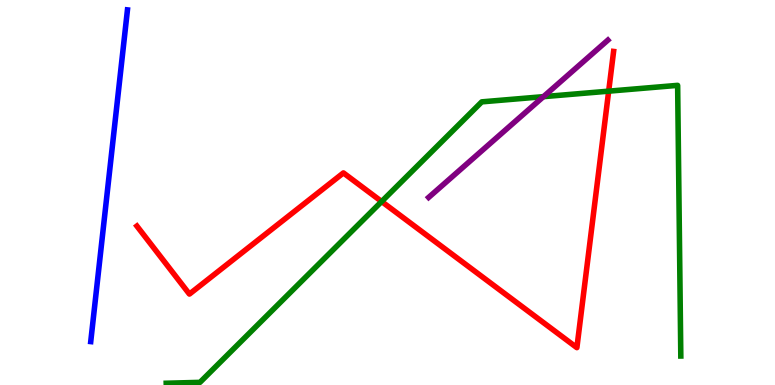[{'lines': ['blue', 'red'], 'intersections': []}, {'lines': ['green', 'red'], 'intersections': [{'x': 4.92, 'y': 4.77}, {'x': 7.85, 'y': 7.63}]}, {'lines': ['purple', 'red'], 'intersections': []}, {'lines': ['blue', 'green'], 'intersections': []}, {'lines': ['blue', 'purple'], 'intersections': []}, {'lines': ['green', 'purple'], 'intersections': [{'x': 7.01, 'y': 7.49}]}]